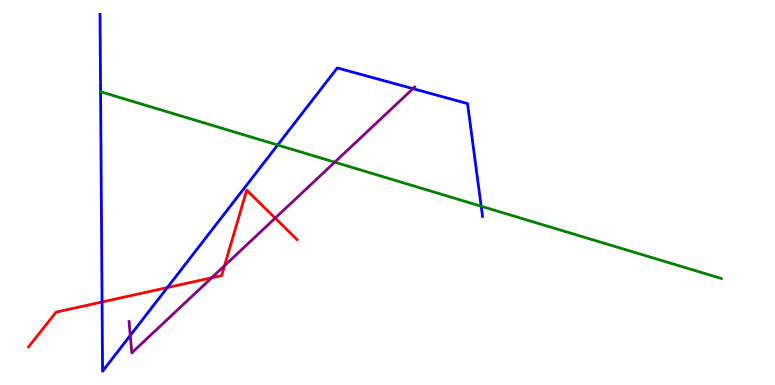[{'lines': ['blue', 'red'], 'intersections': [{'x': 1.32, 'y': 2.16}, {'x': 2.16, 'y': 2.53}]}, {'lines': ['green', 'red'], 'intersections': []}, {'lines': ['purple', 'red'], 'intersections': [{'x': 2.73, 'y': 2.78}, {'x': 2.9, 'y': 3.1}, {'x': 3.55, 'y': 4.33}]}, {'lines': ['blue', 'green'], 'intersections': [{'x': 3.58, 'y': 6.23}, {'x': 6.21, 'y': 4.64}]}, {'lines': ['blue', 'purple'], 'intersections': [{'x': 1.68, 'y': 1.29}, {'x': 5.33, 'y': 7.7}]}, {'lines': ['green', 'purple'], 'intersections': [{'x': 4.32, 'y': 5.79}]}]